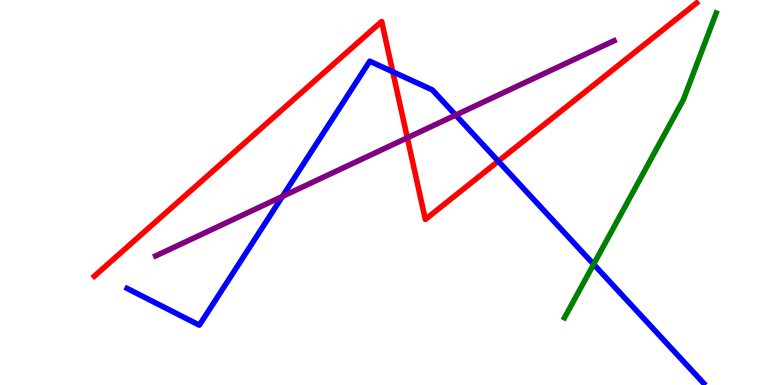[{'lines': ['blue', 'red'], 'intersections': [{'x': 5.07, 'y': 8.14}, {'x': 6.43, 'y': 5.81}]}, {'lines': ['green', 'red'], 'intersections': []}, {'lines': ['purple', 'red'], 'intersections': [{'x': 5.26, 'y': 6.42}]}, {'lines': ['blue', 'green'], 'intersections': [{'x': 7.66, 'y': 3.14}]}, {'lines': ['blue', 'purple'], 'intersections': [{'x': 3.64, 'y': 4.9}, {'x': 5.88, 'y': 7.01}]}, {'lines': ['green', 'purple'], 'intersections': []}]